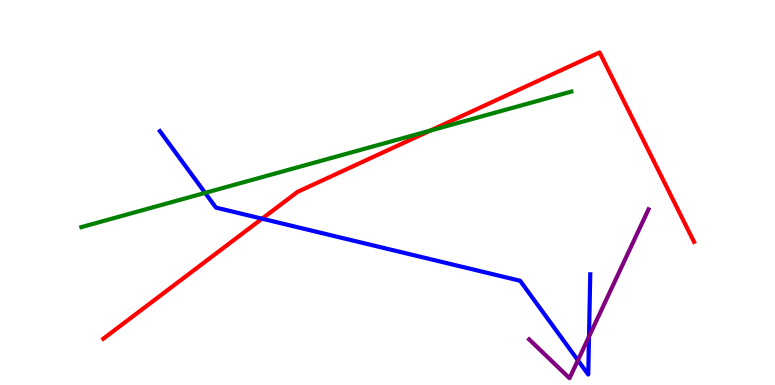[{'lines': ['blue', 'red'], 'intersections': [{'x': 3.38, 'y': 4.32}]}, {'lines': ['green', 'red'], 'intersections': [{'x': 5.55, 'y': 6.61}]}, {'lines': ['purple', 'red'], 'intersections': []}, {'lines': ['blue', 'green'], 'intersections': [{'x': 2.65, 'y': 4.99}]}, {'lines': ['blue', 'purple'], 'intersections': [{'x': 7.46, 'y': 0.642}, {'x': 7.6, 'y': 1.26}]}, {'lines': ['green', 'purple'], 'intersections': []}]